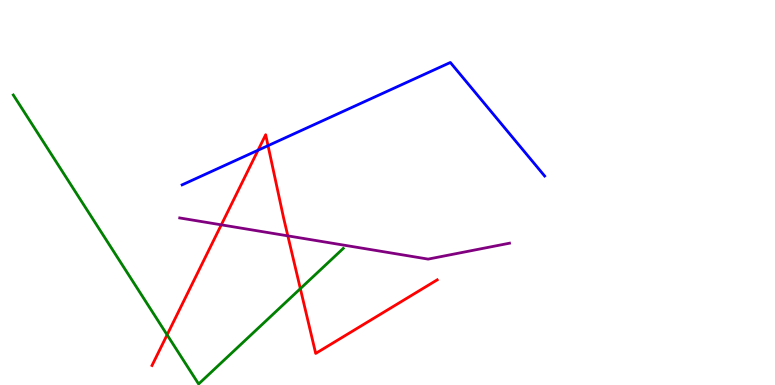[{'lines': ['blue', 'red'], 'intersections': [{'x': 3.33, 'y': 6.1}, {'x': 3.46, 'y': 6.22}]}, {'lines': ['green', 'red'], 'intersections': [{'x': 2.16, 'y': 1.3}, {'x': 3.88, 'y': 2.5}]}, {'lines': ['purple', 'red'], 'intersections': [{'x': 2.86, 'y': 4.16}, {'x': 3.71, 'y': 3.87}]}, {'lines': ['blue', 'green'], 'intersections': []}, {'lines': ['blue', 'purple'], 'intersections': []}, {'lines': ['green', 'purple'], 'intersections': []}]